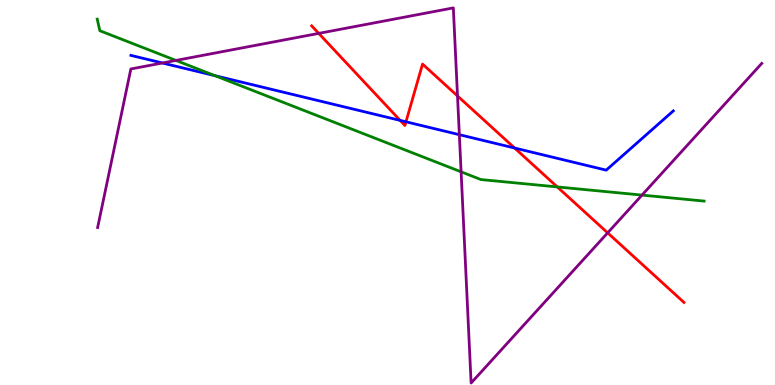[{'lines': ['blue', 'red'], 'intersections': [{'x': 5.16, 'y': 6.87}, {'x': 5.24, 'y': 6.84}, {'x': 6.64, 'y': 6.16}]}, {'lines': ['green', 'red'], 'intersections': [{'x': 7.19, 'y': 5.14}]}, {'lines': ['purple', 'red'], 'intersections': [{'x': 4.11, 'y': 9.13}, {'x': 5.9, 'y': 7.51}, {'x': 7.84, 'y': 3.95}]}, {'lines': ['blue', 'green'], 'intersections': [{'x': 2.77, 'y': 8.03}]}, {'lines': ['blue', 'purple'], 'intersections': [{'x': 2.1, 'y': 8.36}, {'x': 5.93, 'y': 6.5}]}, {'lines': ['green', 'purple'], 'intersections': [{'x': 2.27, 'y': 8.43}, {'x': 5.95, 'y': 5.54}, {'x': 8.28, 'y': 4.93}]}]